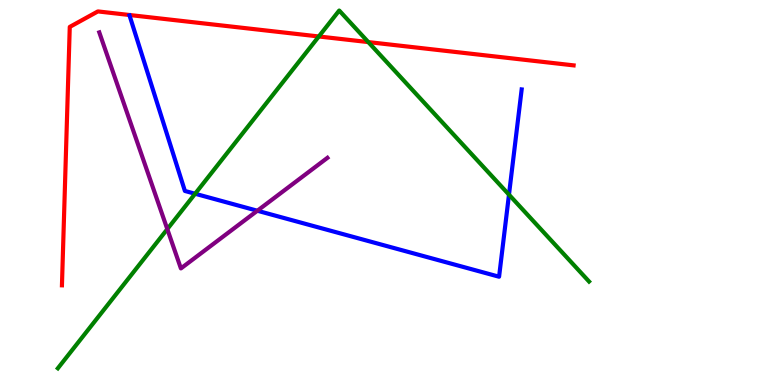[{'lines': ['blue', 'red'], 'intersections': []}, {'lines': ['green', 'red'], 'intersections': [{'x': 4.11, 'y': 9.05}, {'x': 4.75, 'y': 8.91}]}, {'lines': ['purple', 'red'], 'intersections': []}, {'lines': ['blue', 'green'], 'intersections': [{'x': 2.52, 'y': 4.97}, {'x': 6.57, 'y': 4.94}]}, {'lines': ['blue', 'purple'], 'intersections': [{'x': 3.32, 'y': 4.53}]}, {'lines': ['green', 'purple'], 'intersections': [{'x': 2.16, 'y': 4.05}]}]